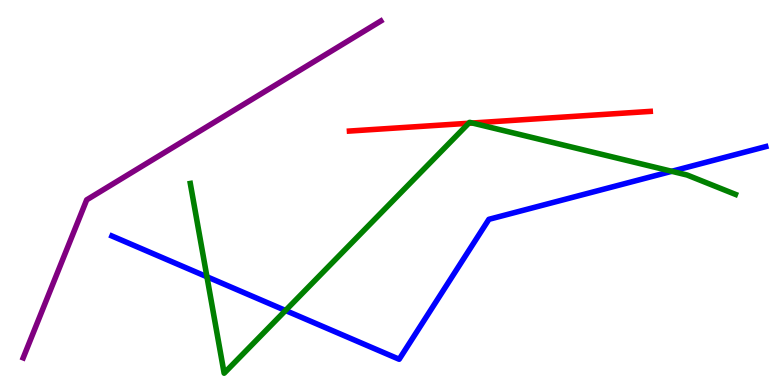[{'lines': ['blue', 'red'], 'intersections': []}, {'lines': ['green', 'red'], 'intersections': [{'x': 6.05, 'y': 6.8}, {'x': 6.1, 'y': 6.8}]}, {'lines': ['purple', 'red'], 'intersections': []}, {'lines': ['blue', 'green'], 'intersections': [{'x': 2.67, 'y': 2.81}, {'x': 3.68, 'y': 1.94}, {'x': 8.67, 'y': 5.55}]}, {'lines': ['blue', 'purple'], 'intersections': []}, {'lines': ['green', 'purple'], 'intersections': []}]